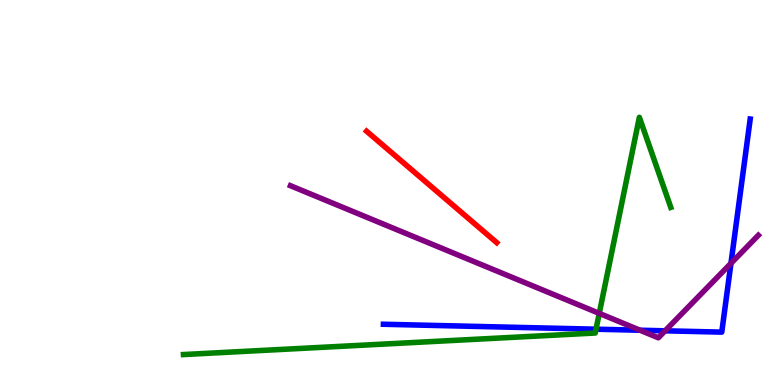[{'lines': ['blue', 'red'], 'intersections': []}, {'lines': ['green', 'red'], 'intersections': []}, {'lines': ['purple', 'red'], 'intersections': []}, {'lines': ['blue', 'green'], 'intersections': [{'x': 7.69, 'y': 1.45}]}, {'lines': ['blue', 'purple'], 'intersections': [{'x': 8.26, 'y': 1.42}, {'x': 8.58, 'y': 1.41}, {'x': 9.43, 'y': 3.16}]}, {'lines': ['green', 'purple'], 'intersections': [{'x': 7.73, 'y': 1.86}]}]